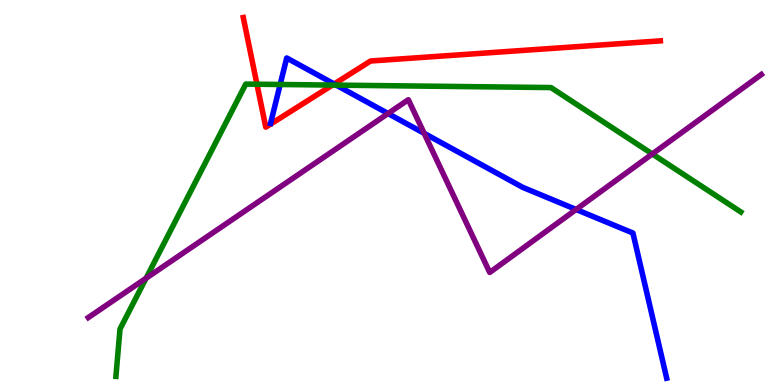[{'lines': ['blue', 'red'], 'intersections': [{'x': 4.31, 'y': 7.82}]}, {'lines': ['green', 'red'], 'intersections': [{'x': 3.32, 'y': 7.81}, {'x': 4.29, 'y': 7.79}]}, {'lines': ['purple', 'red'], 'intersections': []}, {'lines': ['blue', 'green'], 'intersections': [{'x': 3.62, 'y': 7.81}, {'x': 4.34, 'y': 7.79}]}, {'lines': ['blue', 'purple'], 'intersections': [{'x': 5.01, 'y': 7.05}, {'x': 5.47, 'y': 6.54}, {'x': 7.43, 'y': 4.56}]}, {'lines': ['green', 'purple'], 'intersections': [{'x': 1.88, 'y': 2.77}, {'x': 8.42, 'y': 6.0}]}]